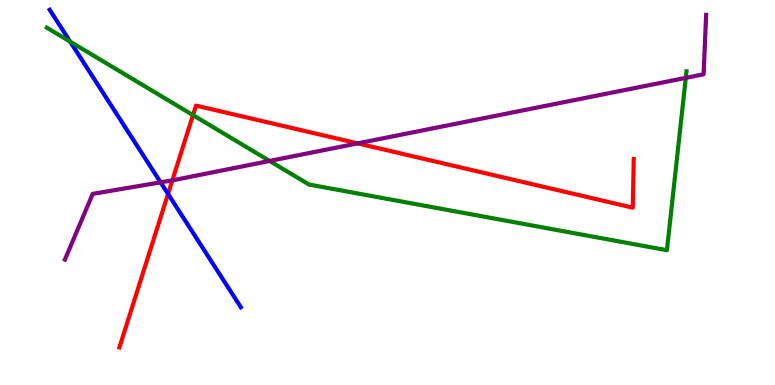[{'lines': ['blue', 'red'], 'intersections': [{'x': 2.17, 'y': 4.96}]}, {'lines': ['green', 'red'], 'intersections': [{'x': 2.49, 'y': 7.01}]}, {'lines': ['purple', 'red'], 'intersections': [{'x': 2.22, 'y': 5.32}, {'x': 4.61, 'y': 6.28}]}, {'lines': ['blue', 'green'], 'intersections': [{'x': 0.905, 'y': 8.92}]}, {'lines': ['blue', 'purple'], 'intersections': [{'x': 2.07, 'y': 5.26}]}, {'lines': ['green', 'purple'], 'intersections': [{'x': 3.48, 'y': 5.82}, {'x': 8.85, 'y': 7.98}]}]